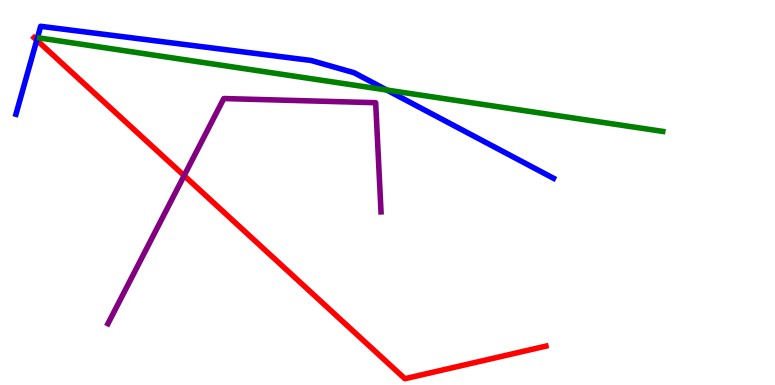[{'lines': ['blue', 'red'], 'intersections': [{'x': 0.475, 'y': 8.96}]}, {'lines': ['green', 'red'], 'intersections': []}, {'lines': ['purple', 'red'], 'intersections': [{'x': 2.38, 'y': 5.44}]}, {'lines': ['blue', 'green'], 'intersections': [{'x': 4.99, 'y': 7.66}]}, {'lines': ['blue', 'purple'], 'intersections': []}, {'lines': ['green', 'purple'], 'intersections': []}]